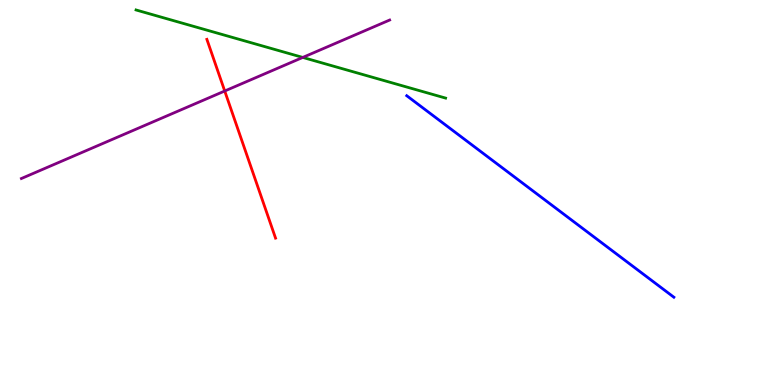[{'lines': ['blue', 'red'], 'intersections': []}, {'lines': ['green', 'red'], 'intersections': []}, {'lines': ['purple', 'red'], 'intersections': [{'x': 2.9, 'y': 7.64}]}, {'lines': ['blue', 'green'], 'intersections': []}, {'lines': ['blue', 'purple'], 'intersections': []}, {'lines': ['green', 'purple'], 'intersections': [{'x': 3.91, 'y': 8.51}]}]